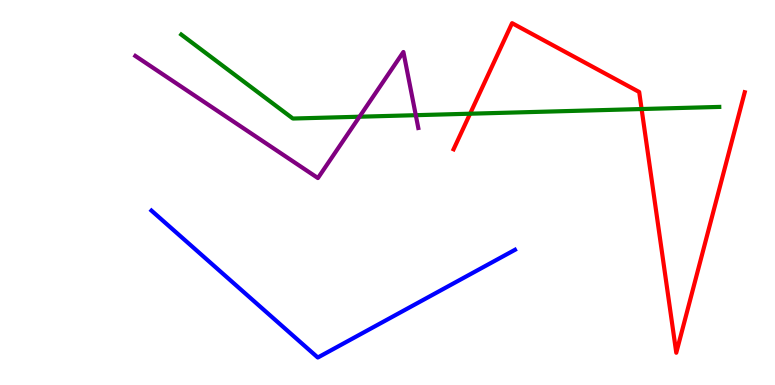[{'lines': ['blue', 'red'], 'intersections': []}, {'lines': ['green', 'red'], 'intersections': [{'x': 6.07, 'y': 7.05}, {'x': 8.28, 'y': 7.17}]}, {'lines': ['purple', 'red'], 'intersections': []}, {'lines': ['blue', 'green'], 'intersections': []}, {'lines': ['blue', 'purple'], 'intersections': []}, {'lines': ['green', 'purple'], 'intersections': [{'x': 4.64, 'y': 6.97}, {'x': 5.37, 'y': 7.01}]}]